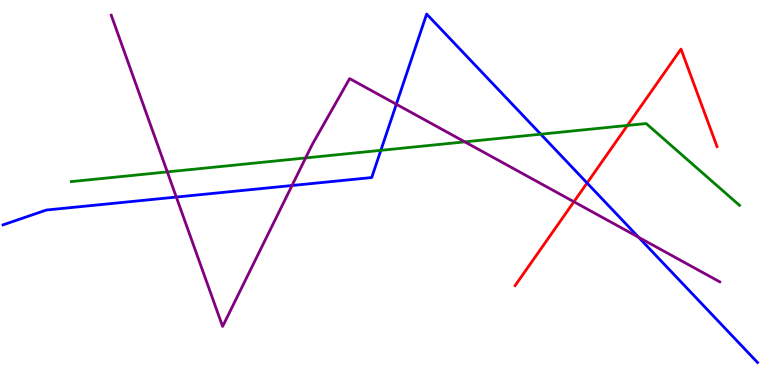[{'lines': ['blue', 'red'], 'intersections': [{'x': 7.58, 'y': 5.25}]}, {'lines': ['green', 'red'], 'intersections': [{'x': 8.1, 'y': 6.74}]}, {'lines': ['purple', 'red'], 'intersections': [{'x': 7.41, 'y': 4.76}]}, {'lines': ['blue', 'green'], 'intersections': [{'x': 4.91, 'y': 6.1}, {'x': 6.98, 'y': 6.51}]}, {'lines': ['blue', 'purple'], 'intersections': [{'x': 2.28, 'y': 4.88}, {'x': 3.77, 'y': 5.18}, {'x': 5.11, 'y': 7.29}, {'x': 8.24, 'y': 3.84}]}, {'lines': ['green', 'purple'], 'intersections': [{'x': 2.16, 'y': 5.54}, {'x': 3.94, 'y': 5.9}, {'x': 6.0, 'y': 6.32}]}]